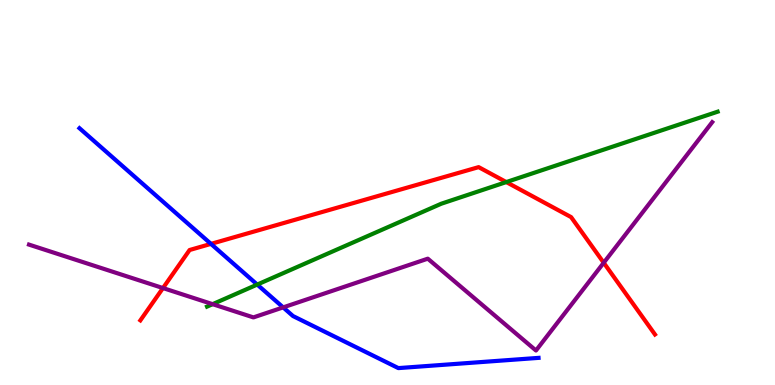[{'lines': ['blue', 'red'], 'intersections': [{'x': 2.72, 'y': 3.67}]}, {'lines': ['green', 'red'], 'intersections': [{'x': 6.53, 'y': 5.27}]}, {'lines': ['purple', 'red'], 'intersections': [{'x': 2.1, 'y': 2.52}, {'x': 7.79, 'y': 3.18}]}, {'lines': ['blue', 'green'], 'intersections': [{'x': 3.32, 'y': 2.61}]}, {'lines': ['blue', 'purple'], 'intersections': [{'x': 3.65, 'y': 2.02}]}, {'lines': ['green', 'purple'], 'intersections': [{'x': 2.74, 'y': 2.1}]}]